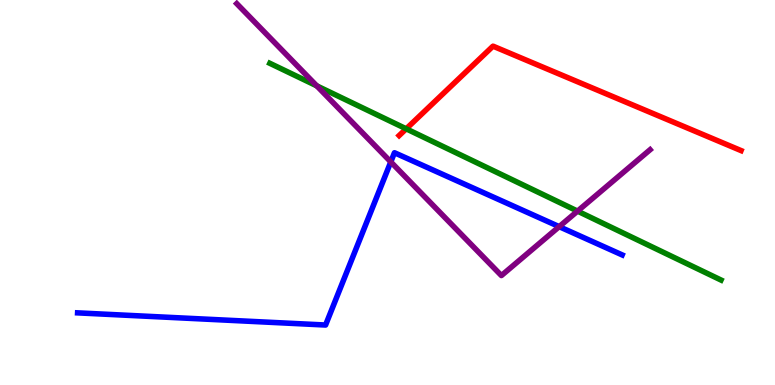[{'lines': ['blue', 'red'], 'intersections': []}, {'lines': ['green', 'red'], 'intersections': [{'x': 5.24, 'y': 6.65}]}, {'lines': ['purple', 'red'], 'intersections': []}, {'lines': ['blue', 'green'], 'intersections': []}, {'lines': ['blue', 'purple'], 'intersections': [{'x': 5.04, 'y': 5.79}, {'x': 7.22, 'y': 4.11}]}, {'lines': ['green', 'purple'], 'intersections': [{'x': 4.09, 'y': 7.77}, {'x': 7.45, 'y': 4.52}]}]